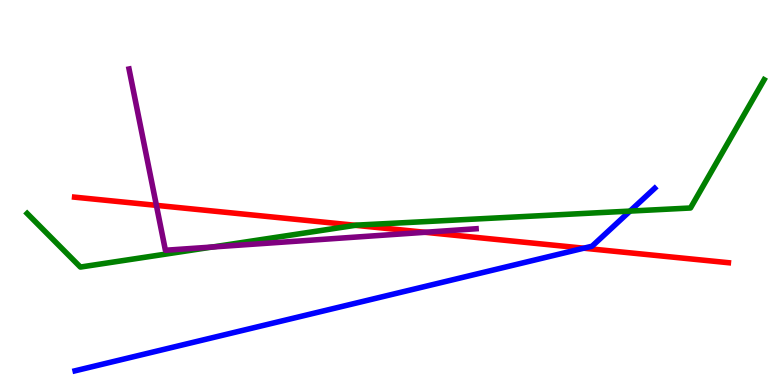[{'lines': ['blue', 'red'], 'intersections': [{'x': 7.53, 'y': 3.55}]}, {'lines': ['green', 'red'], 'intersections': [{'x': 4.59, 'y': 4.15}]}, {'lines': ['purple', 'red'], 'intersections': [{'x': 2.02, 'y': 4.67}, {'x': 5.48, 'y': 3.97}]}, {'lines': ['blue', 'green'], 'intersections': [{'x': 8.13, 'y': 4.52}]}, {'lines': ['blue', 'purple'], 'intersections': []}, {'lines': ['green', 'purple'], 'intersections': [{'x': 2.74, 'y': 3.58}]}]